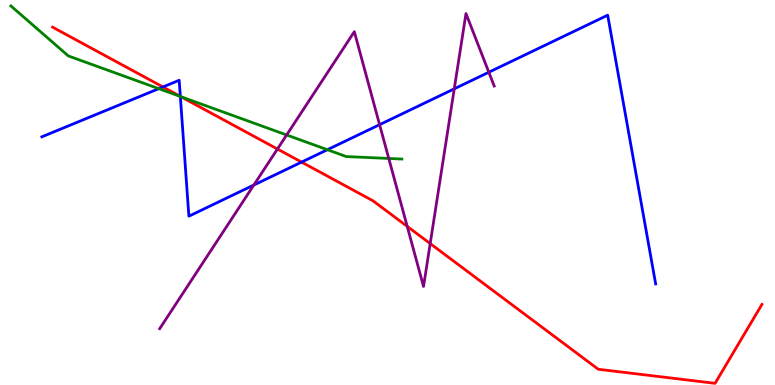[{'lines': ['blue', 'red'], 'intersections': [{'x': 2.1, 'y': 7.74}, {'x': 2.33, 'y': 7.5}, {'x': 3.89, 'y': 5.79}]}, {'lines': ['green', 'red'], 'intersections': [{'x': 2.33, 'y': 7.49}]}, {'lines': ['purple', 'red'], 'intersections': [{'x': 3.58, 'y': 6.13}, {'x': 5.25, 'y': 4.12}, {'x': 5.55, 'y': 3.67}]}, {'lines': ['blue', 'green'], 'intersections': [{'x': 2.05, 'y': 7.7}, {'x': 2.33, 'y': 7.49}, {'x': 4.22, 'y': 6.11}]}, {'lines': ['blue', 'purple'], 'intersections': [{'x': 3.28, 'y': 5.19}, {'x': 4.9, 'y': 6.76}, {'x': 5.86, 'y': 7.69}, {'x': 6.31, 'y': 8.12}]}, {'lines': ['green', 'purple'], 'intersections': [{'x': 3.7, 'y': 6.49}, {'x': 5.02, 'y': 5.88}]}]